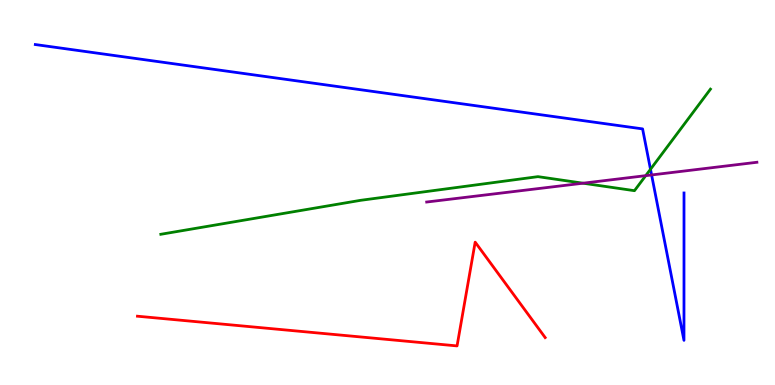[{'lines': ['blue', 'red'], 'intersections': []}, {'lines': ['green', 'red'], 'intersections': []}, {'lines': ['purple', 'red'], 'intersections': []}, {'lines': ['blue', 'green'], 'intersections': [{'x': 8.39, 'y': 5.6}]}, {'lines': ['blue', 'purple'], 'intersections': [{'x': 8.41, 'y': 5.46}]}, {'lines': ['green', 'purple'], 'intersections': [{'x': 7.52, 'y': 5.24}, {'x': 8.33, 'y': 5.44}]}]